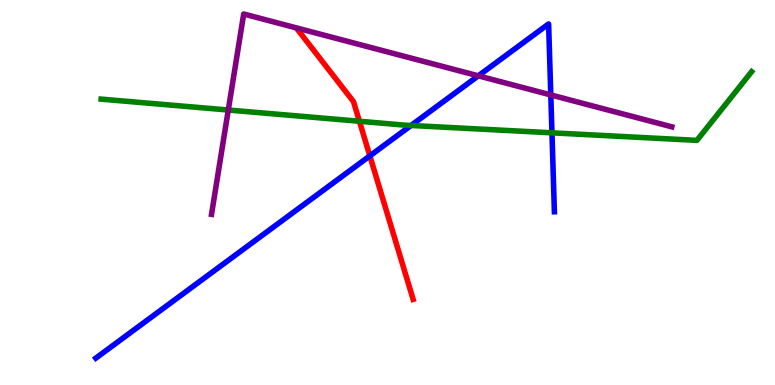[{'lines': ['blue', 'red'], 'intersections': [{'x': 4.77, 'y': 5.95}]}, {'lines': ['green', 'red'], 'intersections': [{'x': 4.64, 'y': 6.85}]}, {'lines': ['purple', 'red'], 'intersections': []}, {'lines': ['blue', 'green'], 'intersections': [{'x': 5.3, 'y': 6.74}, {'x': 7.12, 'y': 6.55}]}, {'lines': ['blue', 'purple'], 'intersections': [{'x': 6.17, 'y': 8.03}, {'x': 7.11, 'y': 7.53}]}, {'lines': ['green', 'purple'], 'intersections': [{'x': 2.95, 'y': 7.14}]}]